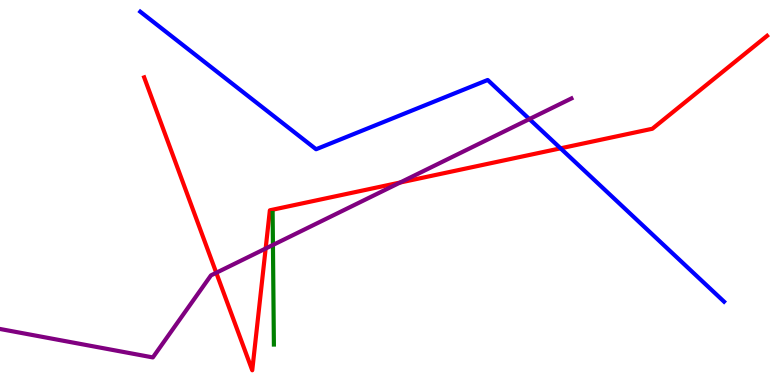[{'lines': ['blue', 'red'], 'intersections': [{'x': 7.23, 'y': 6.15}]}, {'lines': ['green', 'red'], 'intersections': []}, {'lines': ['purple', 'red'], 'intersections': [{'x': 2.79, 'y': 2.91}, {'x': 3.43, 'y': 3.54}, {'x': 5.16, 'y': 5.26}]}, {'lines': ['blue', 'green'], 'intersections': []}, {'lines': ['blue', 'purple'], 'intersections': [{'x': 6.83, 'y': 6.91}]}, {'lines': ['green', 'purple'], 'intersections': [{'x': 3.52, 'y': 3.64}]}]